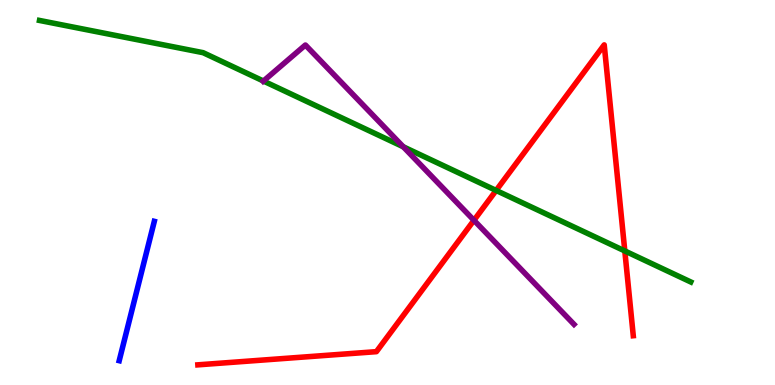[{'lines': ['blue', 'red'], 'intersections': []}, {'lines': ['green', 'red'], 'intersections': [{'x': 6.4, 'y': 5.05}, {'x': 8.06, 'y': 3.48}]}, {'lines': ['purple', 'red'], 'intersections': [{'x': 6.12, 'y': 4.28}]}, {'lines': ['blue', 'green'], 'intersections': []}, {'lines': ['blue', 'purple'], 'intersections': []}, {'lines': ['green', 'purple'], 'intersections': [{'x': 3.4, 'y': 7.9}, {'x': 5.2, 'y': 6.19}]}]